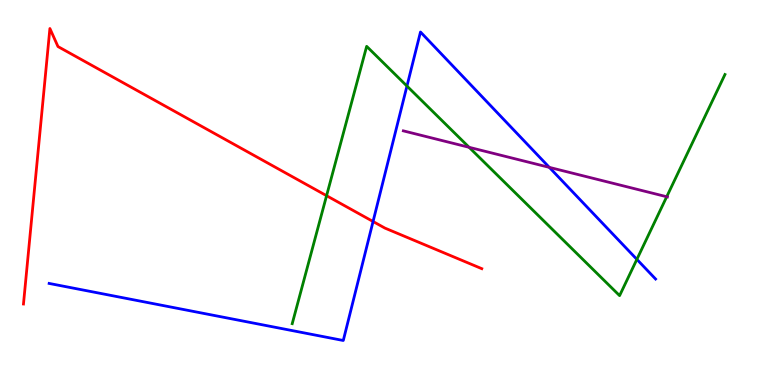[{'lines': ['blue', 'red'], 'intersections': [{'x': 4.81, 'y': 4.25}]}, {'lines': ['green', 'red'], 'intersections': [{'x': 4.21, 'y': 4.92}]}, {'lines': ['purple', 'red'], 'intersections': []}, {'lines': ['blue', 'green'], 'intersections': [{'x': 5.25, 'y': 7.76}, {'x': 8.22, 'y': 3.26}]}, {'lines': ['blue', 'purple'], 'intersections': [{'x': 7.09, 'y': 5.65}]}, {'lines': ['green', 'purple'], 'intersections': [{'x': 6.05, 'y': 6.17}, {'x': 8.6, 'y': 4.89}]}]